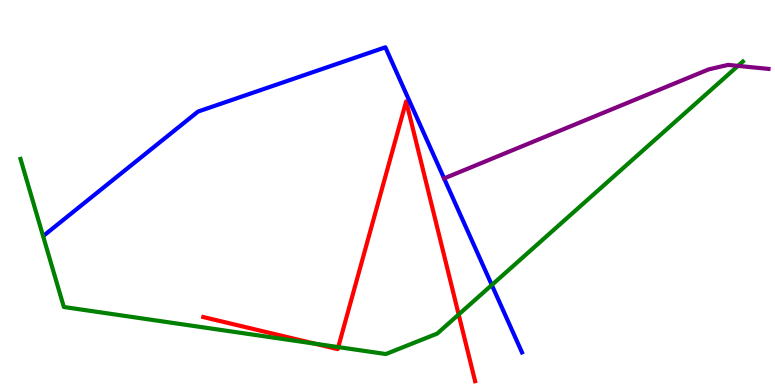[{'lines': ['blue', 'red'], 'intersections': []}, {'lines': ['green', 'red'], 'intersections': [{'x': 4.06, 'y': 1.07}, {'x': 4.36, 'y': 0.985}, {'x': 5.92, 'y': 1.83}]}, {'lines': ['purple', 'red'], 'intersections': []}, {'lines': ['blue', 'green'], 'intersections': [{'x': 6.35, 'y': 2.6}]}, {'lines': ['blue', 'purple'], 'intersections': []}, {'lines': ['green', 'purple'], 'intersections': [{'x': 9.52, 'y': 8.29}]}]